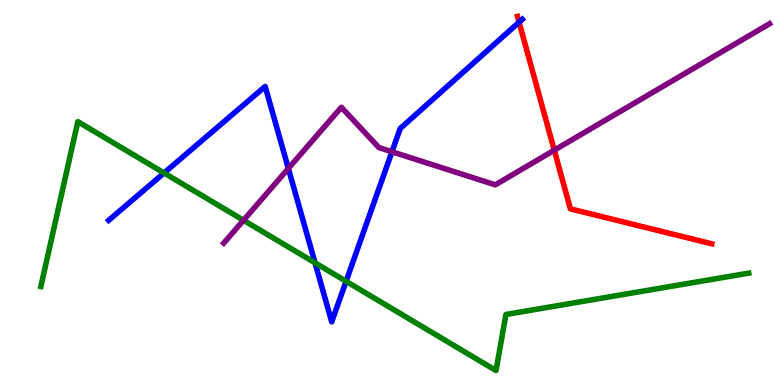[{'lines': ['blue', 'red'], 'intersections': [{'x': 6.7, 'y': 9.42}]}, {'lines': ['green', 'red'], 'intersections': []}, {'lines': ['purple', 'red'], 'intersections': [{'x': 7.15, 'y': 6.1}]}, {'lines': ['blue', 'green'], 'intersections': [{'x': 2.12, 'y': 5.51}, {'x': 4.07, 'y': 3.17}, {'x': 4.47, 'y': 2.69}]}, {'lines': ['blue', 'purple'], 'intersections': [{'x': 3.72, 'y': 5.62}, {'x': 5.06, 'y': 6.06}]}, {'lines': ['green', 'purple'], 'intersections': [{'x': 3.14, 'y': 4.28}]}]